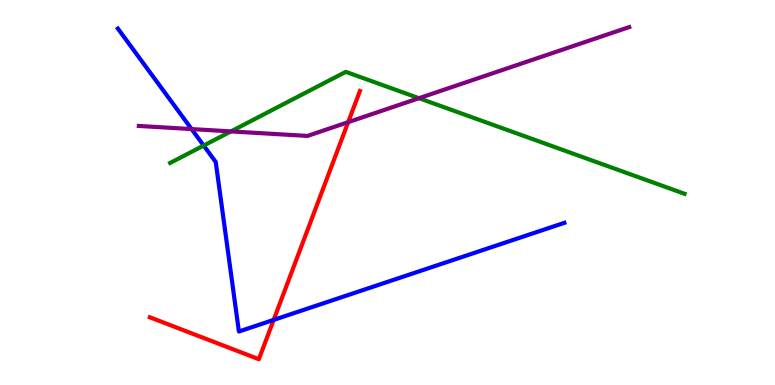[{'lines': ['blue', 'red'], 'intersections': [{'x': 3.53, 'y': 1.69}]}, {'lines': ['green', 'red'], 'intersections': []}, {'lines': ['purple', 'red'], 'intersections': [{'x': 4.49, 'y': 6.83}]}, {'lines': ['blue', 'green'], 'intersections': [{'x': 2.63, 'y': 6.22}]}, {'lines': ['blue', 'purple'], 'intersections': [{'x': 2.47, 'y': 6.65}]}, {'lines': ['green', 'purple'], 'intersections': [{'x': 2.98, 'y': 6.59}, {'x': 5.41, 'y': 7.45}]}]